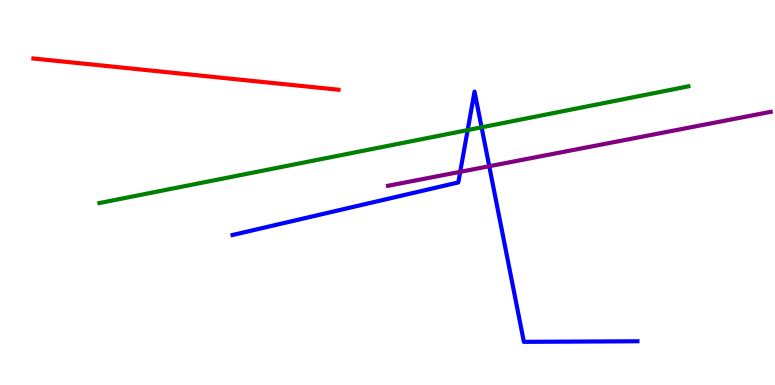[{'lines': ['blue', 'red'], 'intersections': []}, {'lines': ['green', 'red'], 'intersections': []}, {'lines': ['purple', 'red'], 'intersections': []}, {'lines': ['blue', 'green'], 'intersections': [{'x': 6.03, 'y': 6.62}, {'x': 6.21, 'y': 6.69}]}, {'lines': ['blue', 'purple'], 'intersections': [{'x': 5.94, 'y': 5.54}, {'x': 6.31, 'y': 5.68}]}, {'lines': ['green', 'purple'], 'intersections': []}]